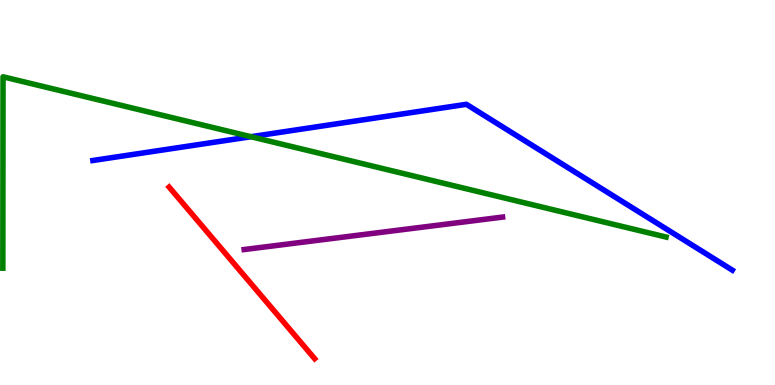[{'lines': ['blue', 'red'], 'intersections': []}, {'lines': ['green', 'red'], 'intersections': []}, {'lines': ['purple', 'red'], 'intersections': []}, {'lines': ['blue', 'green'], 'intersections': [{'x': 3.24, 'y': 6.45}]}, {'lines': ['blue', 'purple'], 'intersections': []}, {'lines': ['green', 'purple'], 'intersections': []}]